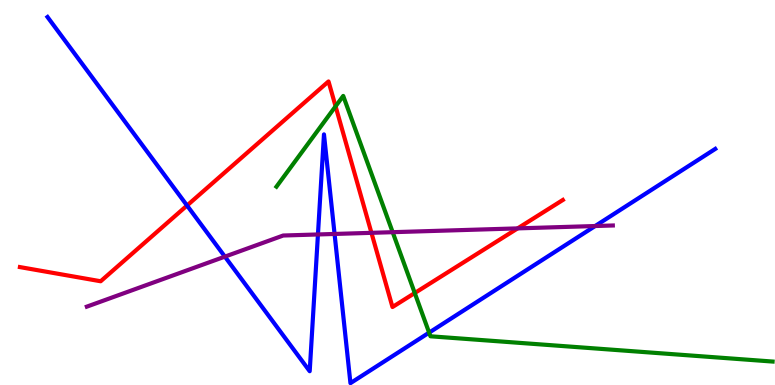[{'lines': ['blue', 'red'], 'intersections': [{'x': 2.41, 'y': 4.66}]}, {'lines': ['green', 'red'], 'intersections': [{'x': 4.33, 'y': 7.24}, {'x': 5.35, 'y': 2.39}]}, {'lines': ['purple', 'red'], 'intersections': [{'x': 4.79, 'y': 3.95}, {'x': 6.68, 'y': 4.07}]}, {'lines': ['blue', 'green'], 'intersections': [{'x': 5.54, 'y': 1.36}]}, {'lines': ['blue', 'purple'], 'intersections': [{'x': 2.9, 'y': 3.33}, {'x': 4.1, 'y': 3.91}, {'x': 4.32, 'y': 3.92}, {'x': 7.68, 'y': 4.13}]}, {'lines': ['green', 'purple'], 'intersections': [{'x': 5.07, 'y': 3.97}]}]